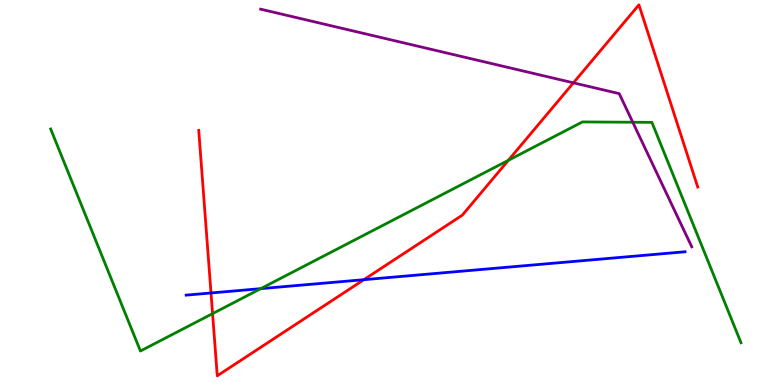[{'lines': ['blue', 'red'], 'intersections': [{'x': 2.72, 'y': 2.39}, {'x': 4.7, 'y': 2.74}]}, {'lines': ['green', 'red'], 'intersections': [{'x': 2.74, 'y': 1.85}, {'x': 6.56, 'y': 5.84}]}, {'lines': ['purple', 'red'], 'intersections': [{'x': 7.4, 'y': 7.85}]}, {'lines': ['blue', 'green'], 'intersections': [{'x': 3.36, 'y': 2.5}]}, {'lines': ['blue', 'purple'], 'intersections': []}, {'lines': ['green', 'purple'], 'intersections': [{'x': 8.16, 'y': 6.82}]}]